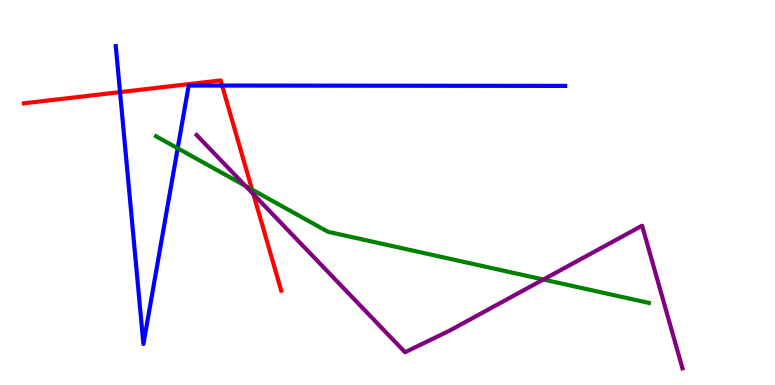[{'lines': ['blue', 'red'], 'intersections': [{'x': 1.55, 'y': 7.61}, {'x': 2.87, 'y': 7.78}]}, {'lines': ['green', 'red'], 'intersections': [{'x': 3.25, 'y': 5.08}]}, {'lines': ['purple', 'red'], 'intersections': [{'x': 3.27, 'y': 4.96}]}, {'lines': ['blue', 'green'], 'intersections': [{'x': 2.29, 'y': 6.15}]}, {'lines': ['blue', 'purple'], 'intersections': []}, {'lines': ['green', 'purple'], 'intersections': [{'x': 3.17, 'y': 5.17}, {'x': 7.01, 'y': 2.74}]}]